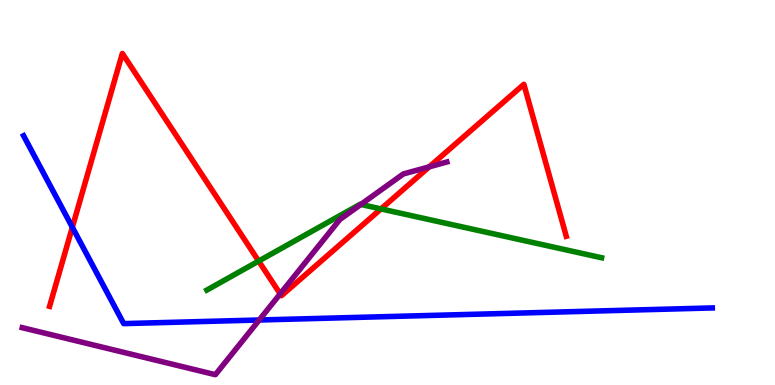[{'lines': ['blue', 'red'], 'intersections': [{'x': 0.933, 'y': 4.1}]}, {'lines': ['green', 'red'], 'intersections': [{'x': 3.34, 'y': 3.22}, {'x': 4.92, 'y': 4.57}]}, {'lines': ['purple', 'red'], 'intersections': [{'x': 3.62, 'y': 2.37}, {'x': 5.54, 'y': 5.67}]}, {'lines': ['blue', 'green'], 'intersections': []}, {'lines': ['blue', 'purple'], 'intersections': [{'x': 3.34, 'y': 1.69}]}, {'lines': ['green', 'purple'], 'intersections': [{'x': 4.66, 'y': 4.69}]}]